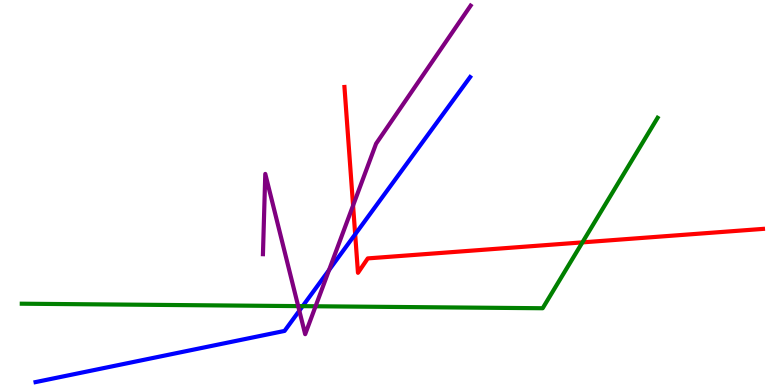[{'lines': ['blue', 'red'], 'intersections': [{'x': 4.58, 'y': 3.91}]}, {'lines': ['green', 'red'], 'intersections': [{'x': 7.51, 'y': 3.7}]}, {'lines': ['purple', 'red'], 'intersections': [{'x': 4.56, 'y': 4.66}]}, {'lines': ['blue', 'green'], 'intersections': [{'x': 3.91, 'y': 2.05}]}, {'lines': ['blue', 'purple'], 'intersections': [{'x': 3.86, 'y': 1.93}, {'x': 4.25, 'y': 2.99}]}, {'lines': ['green', 'purple'], 'intersections': [{'x': 3.85, 'y': 2.05}, {'x': 4.07, 'y': 2.05}]}]